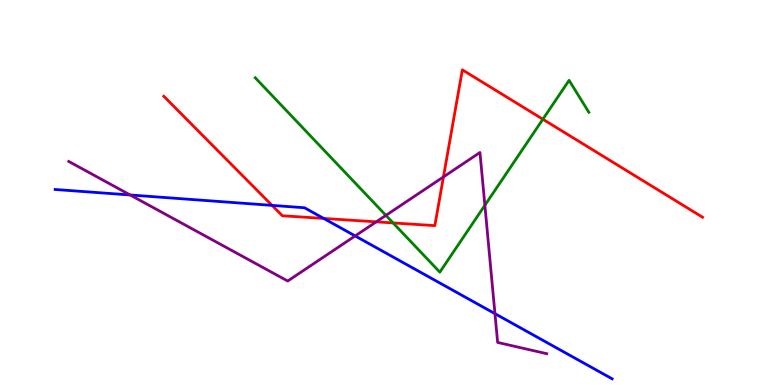[{'lines': ['blue', 'red'], 'intersections': [{'x': 3.51, 'y': 4.67}, {'x': 4.18, 'y': 4.33}]}, {'lines': ['green', 'red'], 'intersections': [{'x': 5.07, 'y': 4.21}, {'x': 7.0, 'y': 6.9}]}, {'lines': ['purple', 'red'], 'intersections': [{'x': 4.85, 'y': 4.24}, {'x': 5.72, 'y': 5.41}]}, {'lines': ['blue', 'green'], 'intersections': []}, {'lines': ['blue', 'purple'], 'intersections': [{'x': 1.68, 'y': 4.94}, {'x': 4.58, 'y': 3.87}, {'x': 6.39, 'y': 1.85}]}, {'lines': ['green', 'purple'], 'intersections': [{'x': 4.98, 'y': 4.41}, {'x': 6.26, 'y': 4.67}]}]